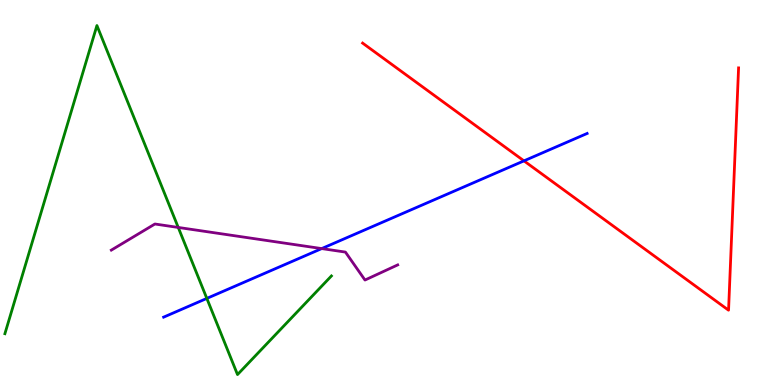[{'lines': ['blue', 'red'], 'intersections': [{'x': 6.76, 'y': 5.82}]}, {'lines': ['green', 'red'], 'intersections': []}, {'lines': ['purple', 'red'], 'intersections': []}, {'lines': ['blue', 'green'], 'intersections': [{'x': 2.67, 'y': 2.25}]}, {'lines': ['blue', 'purple'], 'intersections': [{'x': 4.15, 'y': 3.54}]}, {'lines': ['green', 'purple'], 'intersections': [{'x': 2.3, 'y': 4.09}]}]